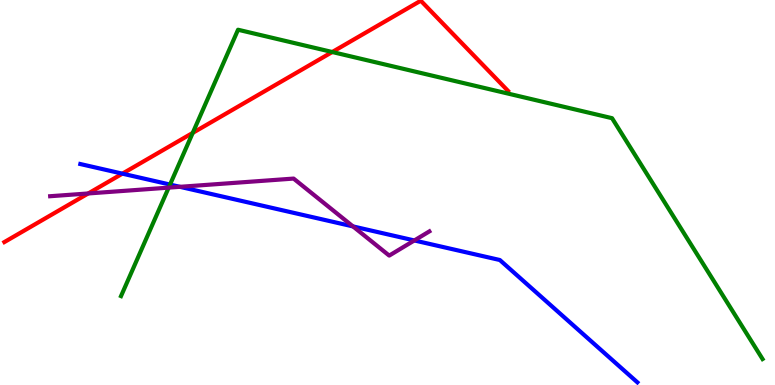[{'lines': ['blue', 'red'], 'intersections': [{'x': 1.58, 'y': 5.49}]}, {'lines': ['green', 'red'], 'intersections': [{'x': 2.49, 'y': 6.55}, {'x': 4.29, 'y': 8.65}]}, {'lines': ['purple', 'red'], 'intersections': [{'x': 1.14, 'y': 4.97}]}, {'lines': ['blue', 'green'], 'intersections': [{'x': 2.19, 'y': 5.21}]}, {'lines': ['blue', 'purple'], 'intersections': [{'x': 2.32, 'y': 5.15}, {'x': 4.55, 'y': 4.12}, {'x': 5.35, 'y': 3.75}]}, {'lines': ['green', 'purple'], 'intersections': [{'x': 2.18, 'y': 5.13}]}]